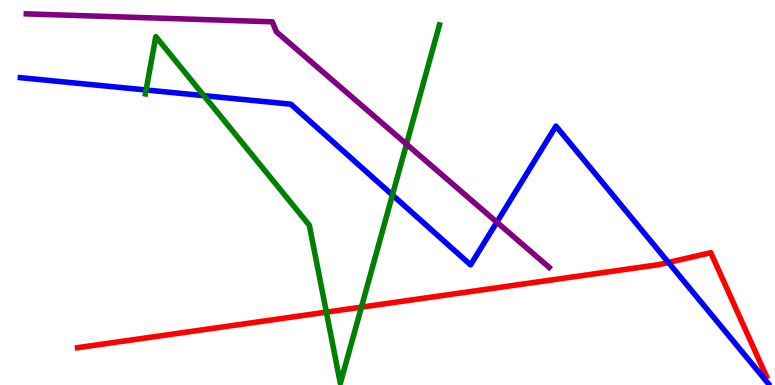[{'lines': ['blue', 'red'], 'intersections': [{'x': 8.62, 'y': 3.18}]}, {'lines': ['green', 'red'], 'intersections': [{'x': 4.21, 'y': 1.89}, {'x': 4.66, 'y': 2.02}]}, {'lines': ['purple', 'red'], 'intersections': []}, {'lines': ['blue', 'green'], 'intersections': [{'x': 1.89, 'y': 7.66}, {'x': 2.63, 'y': 7.52}, {'x': 5.06, 'y': 4.93}]}, {'lines': ['blue', 'purple'], 'intersections': [{'x': 6.41, 'y': 4.23}]}, {'lines': ['green', 'purple'], 'intersections': [{'x': 5.25, 'y': 6.26}]}]